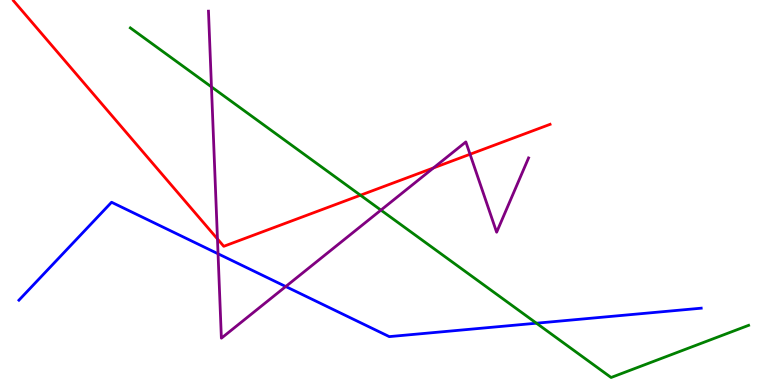[{'lines': ['blue', 'red'], 'intersections': []}, {'lines': ['green', 'red'], 'intersections': [{'x': 4.65, 'y': 4.93}]}, {'lines': ['purple', 'red'], 'intersections': [{'x': 2.81, 'y': 3.79}, {'x': 5.59, 'y': 5.64}, {'x': 6.07, 'y': 5.99}]}, {'lines': ['blue', 'green'], 'intersections': [{'x': 6.92, 'y': 1.61}]}, {'lines': ['blue', 'purple'], 'intersections': [{'x': 2.81, 'y': 3.41}, {'x': 3.69, 'y': 2.56}]}, {'lines': ['green', 'purple'], 'intersections': [{'x': 2.73, 'y': 7.74}, {'x': 4.92, 'y': 4.54}]}]